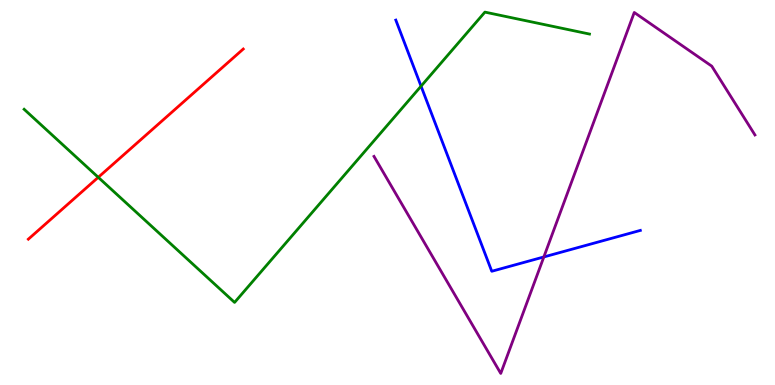[{'lines': ['blue', 'red'], 'intersections': []}, {'lines': ['green', 'red'], 'intersections': [{'x': 1.27, 'y': 5.39}]}, {'lines': ['purple', 'red'], 'intersections': []}, {'lines': ['blue', 'green'], 'intersections': [{'x': 5.43, 'y': 7.76}]}, {'lines': ['blue', 'purple'], 'intersections': [{'x': 7.02, 'y': 3.33}]}, {'lines': ['green', 'purple'], 'intersections': []}]